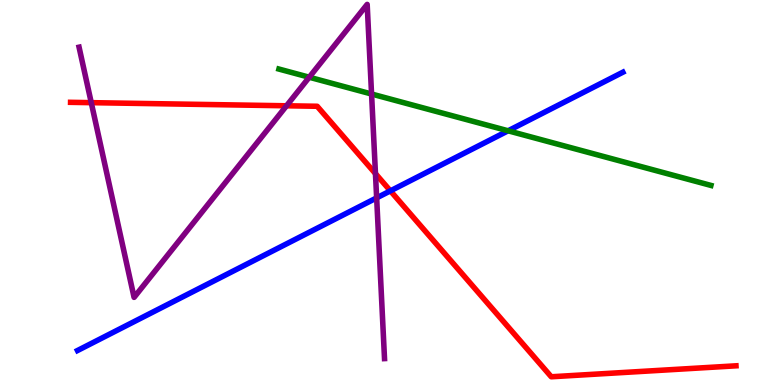[{'lines': ['blue', 'red'], 'intersections': [{'x': 5.04, 'y': 5.04}]}, {'lines': ['green', 'red'], 'intersections': []}, {'lines': ['purple', 'red'], 'intersections': [{'x': 1.18, 'y': 7.33}, {'x': 3.7, 'y': 7.25}, {'x': 4.84, 'y': 5.49}]}, {'lines': ['blue', 'green'], 'intersections': [{'x': 6.56, 'y': 6.6}]}, {'lines': ['blue', 'purple'], 'intersections': [{'x': 4.86, 'y': 4.86}]}, {'lines': ['green', 'purple'], 'intersections': [{'x': 3.99, 'y': 7.99}, {'x': 4.79, 'y': 7.56}]}]